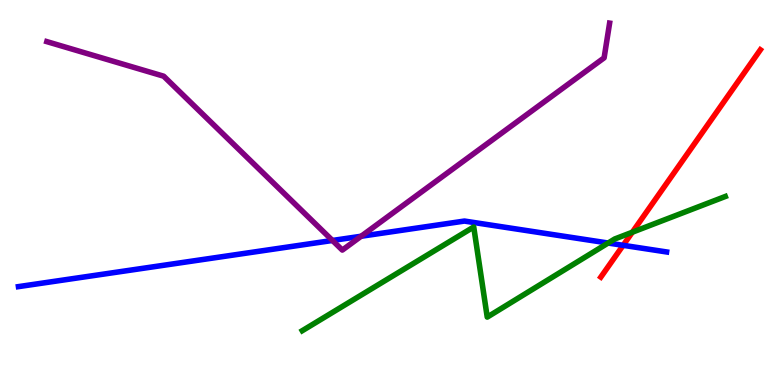[{'lines': ['blue', 'red'], 'intersections': [{'x': 8.04, 'y': 3.63}]}, {'lines': ['green', 'red'], 'intersections': [{'x': 8.16, 'y': 3.97}]}, {'lines': ['purple', 'red'], 'intersections': []}, {'lines': ['blue', 'green'], 'intersections': [{'x': 7.85, 'y': 3.69}]}, {'lines': ['blue', 'purple'], 'intersections': [{'x': 4.29, 'y': 3.75}, {'x': 4.66, 'y': 3.86}]}, {'lines': ['green', 'purple'], 'intersections': []}]